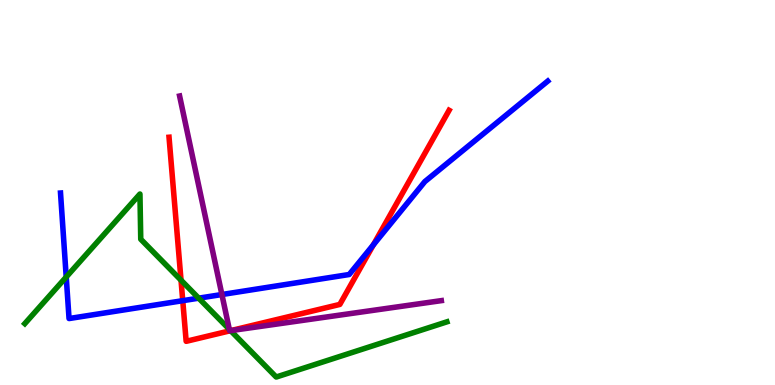[{'lines': ['blue', 'red'], 'intersections': [{'x': 2.36, 'y': 2.19}, {'x': 4.82, 'y': 3.64}]}, {'lines': ['green', 'red'], 'intersections': [{'x': 2.34, 'y': 2.72}, {'x': 2.98, 'y': 1.41}]}, {'lines': ['purple', 'red'], 'intersections': [{'x': 2.98, 'y': 1.41}]}, {'lines': ['blue', 'green'], 'intersections': [{'x': 0.855, 'y': 2.8}, {'x': 2.56, 'y': 2.26}]}, {'lines': ['blue', 'purple'], 'intersections': [{'x': 2.86, 'y': 2.35}]}, {'lines': ['green', 'purple'], 'intersections': [{'x': 2.96, 'y': 1.45}, {'x': 2.98, 'y': 1.41}]}]